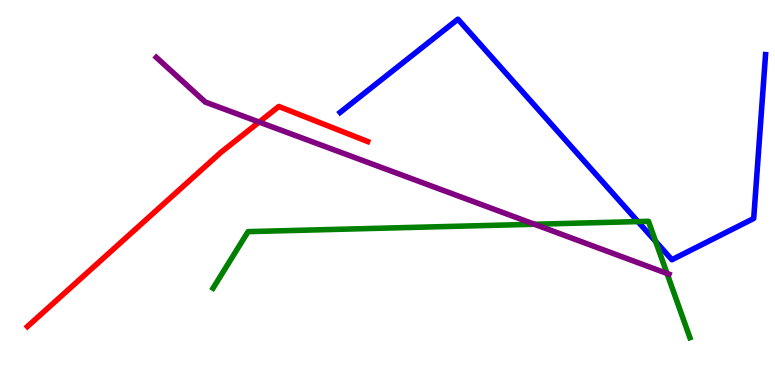[{'lines': ['blue', 'red'], 'intersections': []}, {'lines': ['green', 'red'], 'intersections': []}, {'lines': ['purple', 'red'], 'intersections': [{'x': 3.34, 'y': 6.83}]}, {'lines': ['blue', 'green'], 'intersections': [{'x': 8.23, 'y': 4.24}, {'x': 8.46, 'y': 3.73}]}, {'lines': ['blue', 'purple'], 'intersections': []}, {'lines': ['green', 'purple'], 'intersections': [{'x': 6.9, 'y': 4.18}, {'x': 8.61, 'y': 2.9}]}]